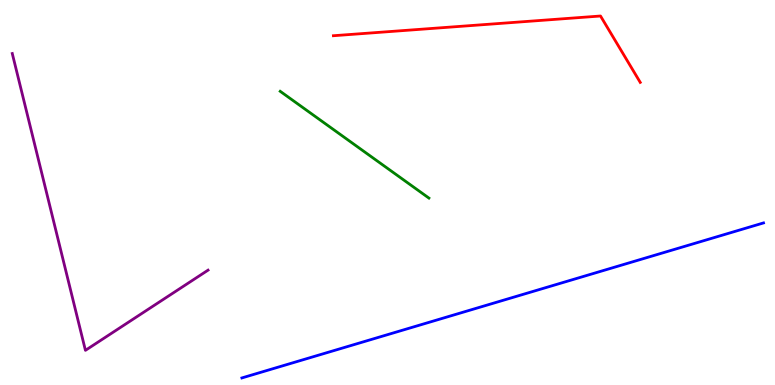[{'lines': ['blue', 'red'], 'intersections': []}, {'lines': ['green', 'red'], 'intersections': []}, {'lines': ['purple', 'red'], 'intersections': []}, {'lines': ['blue', 'green'], 'intersections': []}, {'lines': ['blue', 'purple'], 'intersections': []}, {'lines': ['green', 'purple'], 'intersections': []}]